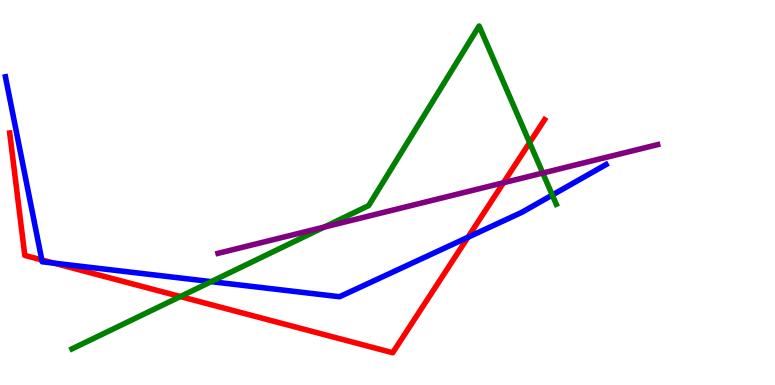[{'lines': ['blue', 'red'], 'intersections': [{'x': 0.54, 'y': 3.25}, {'x': 0.697, 'y': 3.17}, {'x': 6.04, 'y': 3.84}]}, {'lines': ['green', 'red'], 'intersections': [{'x': 2.33, 'y': 2.3}, {'x': 6.83, 'y': 6.29}]}, {'lines': ['purple', 'red'], 'intersections': [{'x': 6.5, 'y': 5.25}]}, {'lines': ['blue', 'green'], 'intersections': [{'x': 2.73, 'y': 2.68}, {'x': 7.13, 'y': 4.93}]}, {'lines': ['blue', 'purple'], 'intersections': []}, {'lines': ['green', 'purple'], 'intersections': [{'x': 4.18, 'y': 4.1}, {'x': 7.0, 'y': 5.51}]}]